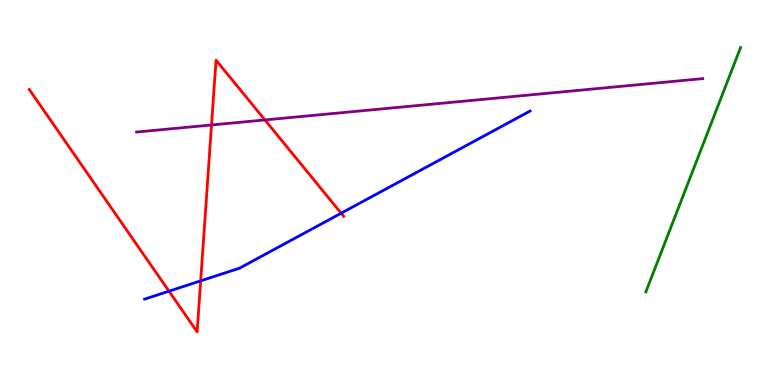[{'lines': ['blue', 'red'], 'intersections': [{'x': 2.18, 'y': 2.44}, {'x': 2.59, 'y': 2.71}, {'x': 4.4, 'y': 4.46}]}, {'lines': ['green', 'red'], 'intersections': []}, {'lines': ['purple', 'red'], 'intersections': [{'x': 2.73, 'y': 6.75}, {'x': 3.42, 'y': 6.88}]}, {'lines': ['blue', 'green'], 'intersections': []}, {'lines': ['blue', 'purple'], 'intersections': []}, {'lines': ['green', 'purple'], 'intersections': []}]